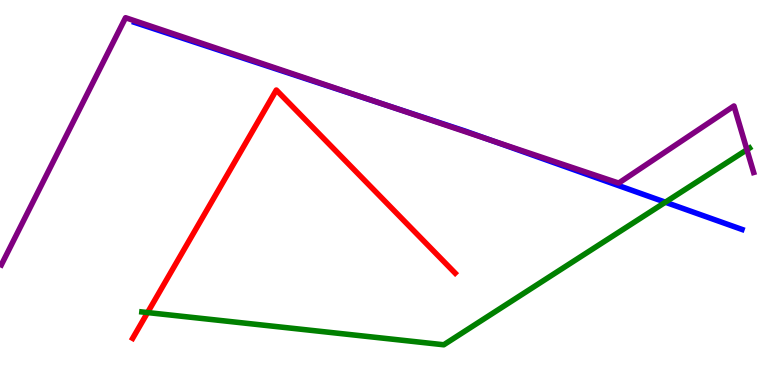[{'lines': ['blue', 'red'], 'intersections': []}, {'lines': ['green', 'red'], 'intersections': [{'x': 1.9, 'y': 1.88}]}, {'lines': ['purple', 'red'], 'intersections': []}, {'lines': ['blue', 'green'], 'intersections': [{'x': 8.59, 'y': 4.75}]}, {'lines': ['blue', 'purple'], 'intersections': [{'x': 4.98, 'y': 7.27}, {'x': 6.33, 'y': 6.36}]}, {'lines': ['green', 'purple'], 'intersections': [{'x': 9.64, 'y': 6.11}]}]